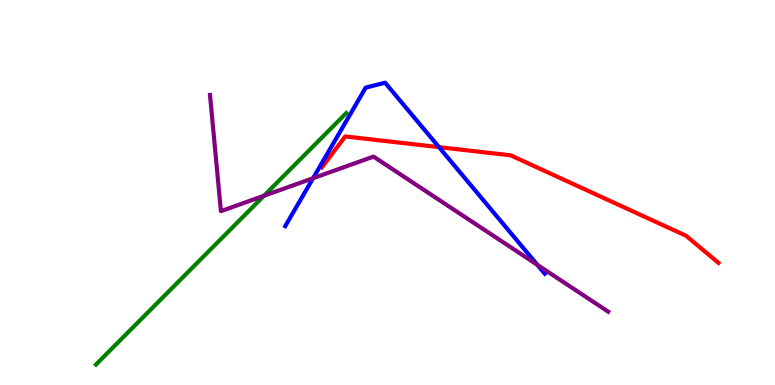[{'lines': ['blue', 'red'], 'intersections': [{'x': 5.66, 'y': 6.18}]}, {'lines': ['green', 'red'], 'intersections': []}, {'lines': ['purple', 'red'], 'intersections': []}, {'lines': ['blue', 'green'], 'intersections': []}, {'lines': ['blue', 'purple'], 'intersections': [{'x': 4.04, 'y': 5.37}, {'x': 6.93, 'y': 3.12}]}, {'lines': ['green', 'purple'], 'intersections': [{'x': 3.41, 'y': 4.91}]}]